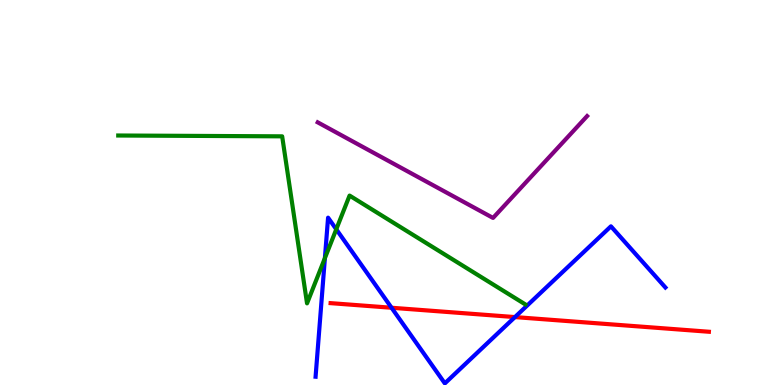[{'lines': ['blue', 'red'], 'intersections': [{'x': 5.05, 'y': 2.01}, {'x': 6.64, 'y': 1.76}]}, {'lines': ['green', 'red'], 'intersections': []}, {'lines': ['purple', 'red'], 'intersections': []}, {'lines': ['blue', 'green'], 'intersections': [{'x': 4.19, 'y': 3.3}, {'x': 4.34, 'y': 4.04}]}, {'lines': ['blue', 'purple'], 'intersections': []}, {'lines': ['green', 'purple'], 'intersections': []}]